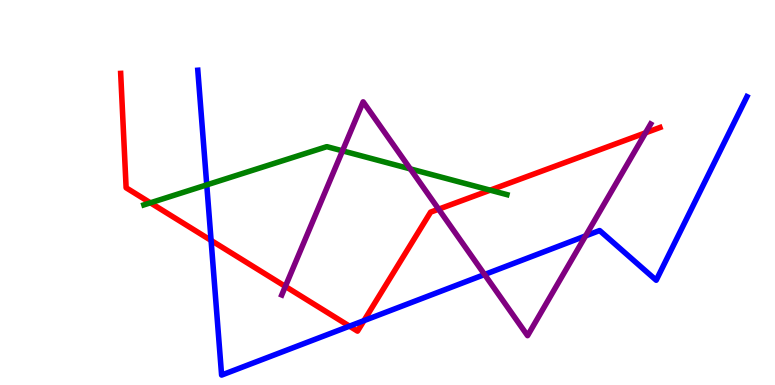[{'lines': ['blue', 'red'], 'intersections': [{'x': 2.72, 'y': 3.76}, {'x': 4.51, 'y': 1.53}, {'x': 4.7, 'y': 1.67}]}, {'lines': ['green', 'red'], 'intersections': [{'x': 1.94, 'y': 4.73}, {'x': 6.32, 'y': 5.06}]}, {'lines': ['purple', 'red'], 'intersections': [{'x': 3.68, 'y': 2.56}, {'x': 5.66, 'y': 4.57}, {'x': 8.33, 'y': 6.55}]}, {'lines': ['blue', 'green'], 'intersections': [{'x': 2.67, 'y': 5.2}]}, {'lines': ['blue', 'purple'], 'intersections': [{'x': 6.25, 'y': 2.87}, {'x': 7.56, 'y': 3.87}]}, {'lines': ['green', 'purple'], 'intersections': [{'x': 4.42, 'y': 6.08}, {'x': 5.29, 'y': 5.61}]}]